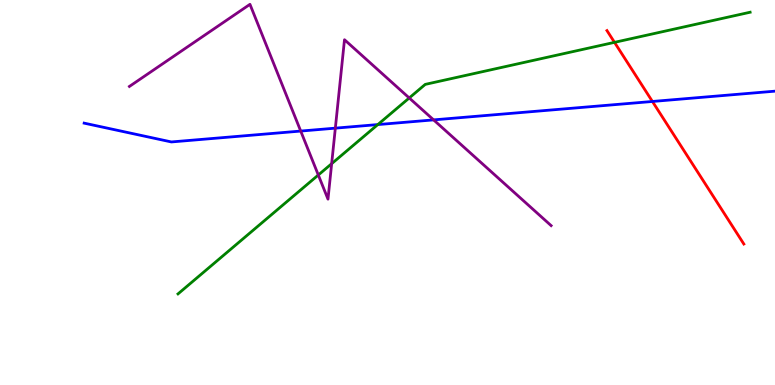[{'lines': ['blue', 'red'], 'intersections': [{'x': 8.42, 'y': 7.36}]}, {'lines': ['green', 'red'], 'intersections': [{'x': 7.93, 'y': 8.9}]}, {'lines': ['purple', 'red'], 'intersections': []}, {'lines': ['blue', 'green'], 'intersections': [{'x': 4.88, 'y': 6.76}]}, {'lines': ['blue', 'purple'], 'intersections': [{'x': 3.88, 'y': 6.6}, {'x': 4.33, 'y': 6.67}, {'x': 5.59, 'y': 6.89}]}, {'lines': ['green', 'purple'], 'intersections': [{'x': 4.11, 'y': 5.45}, {'x': 4.28, 'y': 5.75}, {'x': 5.28, 'y': 7.46}]}]